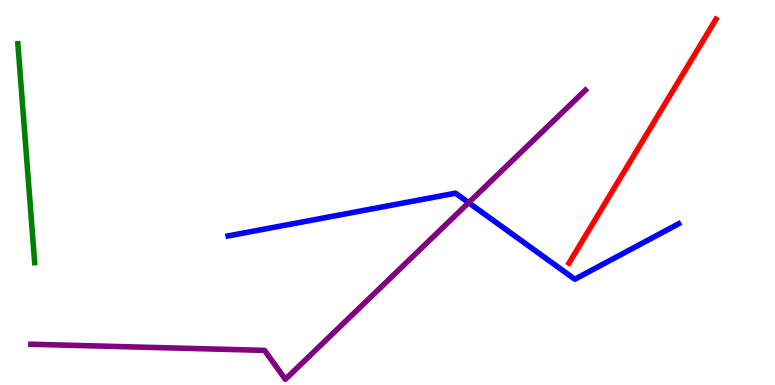[{'lines': ['blue', 'red'], 'intersections': []}, {'lines': ['green', 'red'], 'intersections': []}, {'lines': ['purple', 'red'], 'intersections': []}, {'lines': ['blue', 'green'], 'intersections': []}, {'lines': ['blue', 'purple'], 'intersections': [{'x': 6.05, 'y': 4.74}]}, {'lines': ['green', 'purple'], 'intersections': []}]